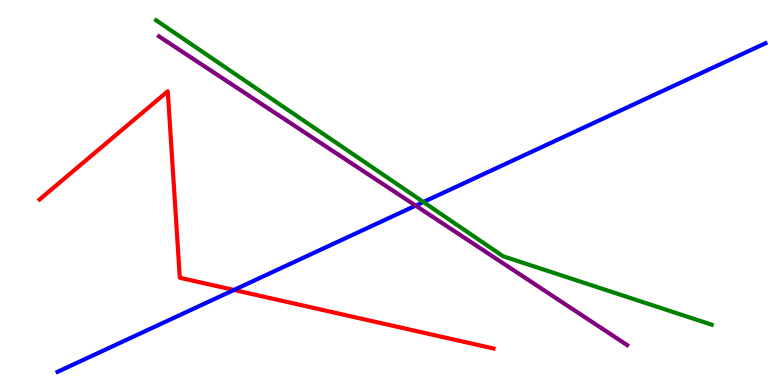[{'lines': ['blue', 'red'], 'intersections': [{'x': 3.02, 'y': 2.47}]}, {'lines': ['green', 'red'], 'intersections': []}, {'lines': ['purple', 'red'], 'intersections': []}, {'lines': ['blue', 'green'], 'intersections': [{'x': 5.46, 'y': 4.75}]}, {'lines': ['blue', 'purple'], 'intersections': [{'x': 5.36, 'y': 4.66}]}, {'lines': ['green', 'purple'], 'intersections': []}]